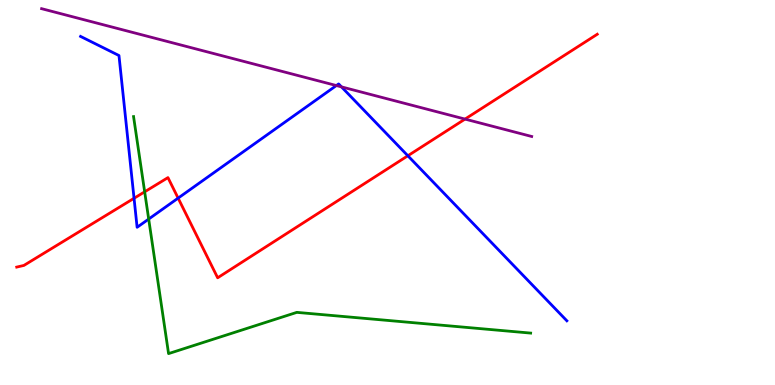[{'lines': ['blue', 'red'], 'intersections': [{'x': 1.73, 'y': 4.85}, {'x': 2.3, 'y': 4.85}, {'x': 5.26, 'y': 5.95}]}, {'lines': ['green', 'red'], 'intersections': [{'x': 1.87, 'y': 5.02}]}, {'lines': ['purple', 'red'], 'intersections': [{'x': 6.0, 'y': 6.91}]}, {'lines': ['blue', 'green'], 'intersections': [{'x': 1.92, 'y': 4.31}]}, {'lines': ['blue', 'purple'], 'intersections': [{'x': 4.34, 'y': 7.78}, {'x': 4.41, 'y': 7.74}]}, {'lines': ['green', 'purple'], 'intersections': []}]